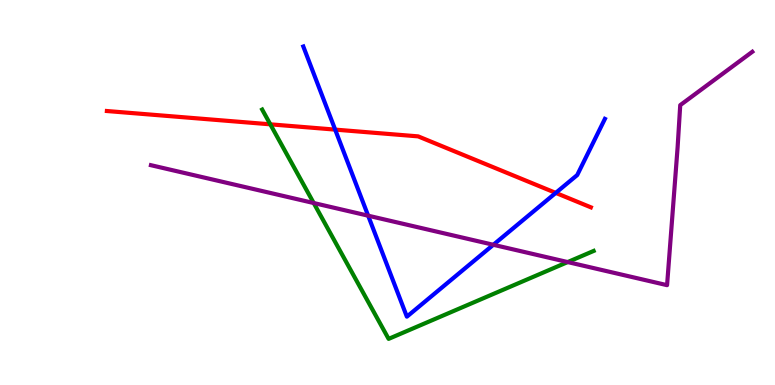[{'lines': ['blue', 'red'], 'intersections': [{'x': 4.32, 'y': 6.63}, {'x': 7.17, 'y': 4.99}]}, {'lines': ['green', 'red'], 'intersections': [{'x': 3.49, 'y': 6.77}]}, {'lines': ['purple', 'red'], 'intersections': []}, {'lines': ['blue', 'green'], 'intersections': []}, {'lines': ['blue', 'purple'], 'intersections': [{'x': 4.75, 'y': 4.4}, {'x': 6.37, 'y': 3.64}]}, {'lines': ['green', 'purple'], 'intersections': [{'x': 4.05, 'y': 4.73}, {'x': 7.33, 'y': 3.19}]}]